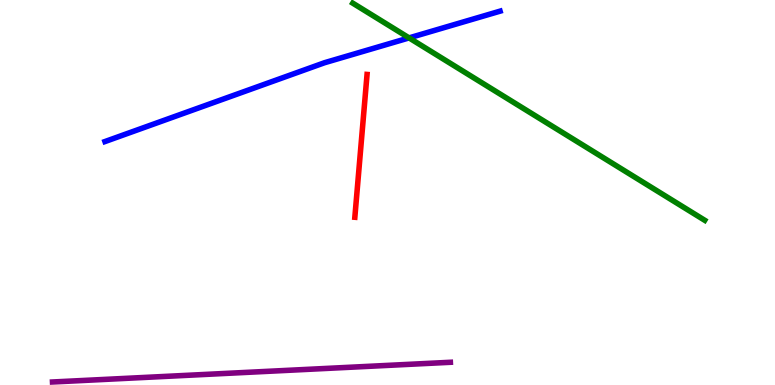[{'lines': ['blue', 'red'], 'intersections': []}, {'lines': ['green', 'red'], 'intersections': []}, {'lines': ['purple', 'red'], 'intersections': []}, {'lines': ['blue', 'green'], 'intersections': [{'x': 5.28, 'y': 9.02}]}, {'lines': ['blue', 'purple'], 'intersections': []}, {'lines': ['green', 'purple'], 'intersections': []}]